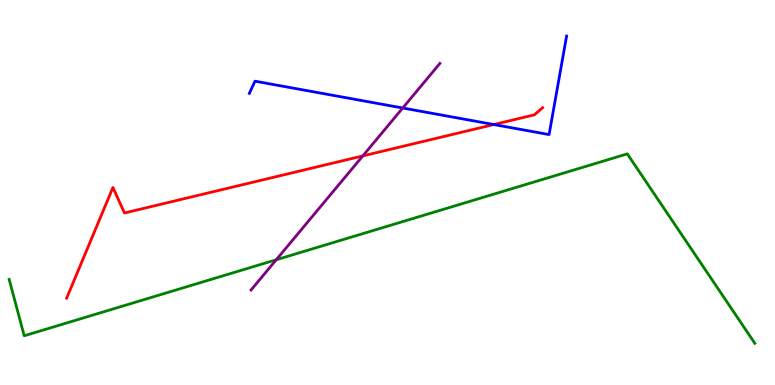[{'lines': ['blue', 'red'], 'intersections': [{'x': 6.37, 'y': 6.77}]}, {'lines': ['green', 'red'], 'intersections': []}, {'lines': ['purple', 'red'], 'intersections': [{'x': 4.68, 'y': 5.95}]}, {'lines': ['blue', 'green'], 'intersections': []}, {'lines': ['blue', 'purple'], 'intersections': [{'x': 5.2, 'y': 7.19}]}, {'lines': ['green', 'purple'], 'intersections': [{'x': 3.56, 'y': 3.25}]}]